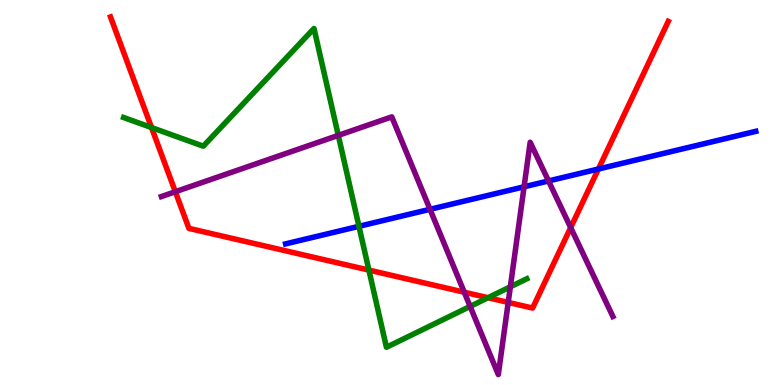[{'lines': ['blue', 'red'], 'intersections': [{'x': 7.72, 'y': 5.61}]}, {'lines': ['green', 'red'], 'intersections': [{'x': 1.96, 'y': 6.69}, {'x': 4.76, 'y': 2.98}, {'x': 6.3, 'y': 2.27}]}, {'lines': ['purple', 'red'], 'intersections': [{'x': 2.26, 'y': 5.02}, {'x': 5.99, 'y': 2.41}, {'x': 6.56, 'y': 2.15}, {'x': 7.36, 'y': 4.09}]}, {'lines': ['blue', 'green'], 'intersections': [{'x': 4.63, 'y': 4.12}]}, {'lines': ['blue', 'purple'], 'intersections': [{'x': 5.55, 'y': 4.56}, {'x': 6.76, 'y': 5.15}, {'x': 7.08, 'y': 5.3}]}, {'lines': ['green', 'purple'], 'intersections': [{'x': 4.37, 'y': 6.48}, {'x': 6.07, 'y': 2.04}, {'x': 6.59, 'y': 2.55}]}]